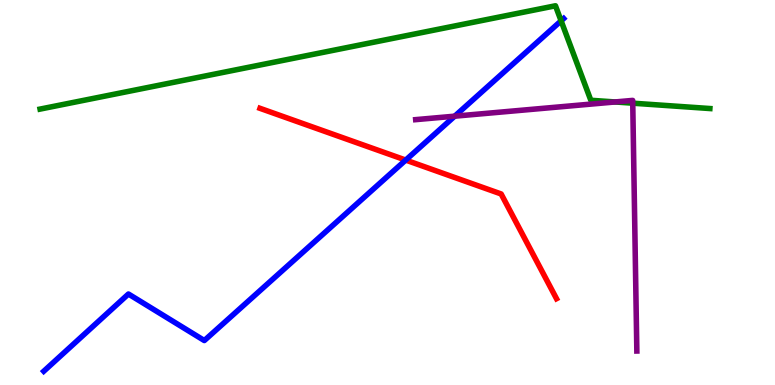[{'lines': ['blue', 'red'], 'intersections': [{'x': 5.23, 'y': 5.84}]}, {'lines': ['green', 'red'], 'intersections': []}, {'lines': ['purple', 'red'], 'intersections': []}, {'lines': ['blue', 'green'], 'intersections': [{'x': 7.24, 'y': 9.46}]}, {'lines': ['blue', 'purple'], 'intersections': [{'x': 5.87, 'y': 6.98}]}, {'lines': ['green', 'purple'], 'intersections': [{'x': 7.94, 'y': 7.35}, {'x': 8.16, 'y': 7.32}]}]